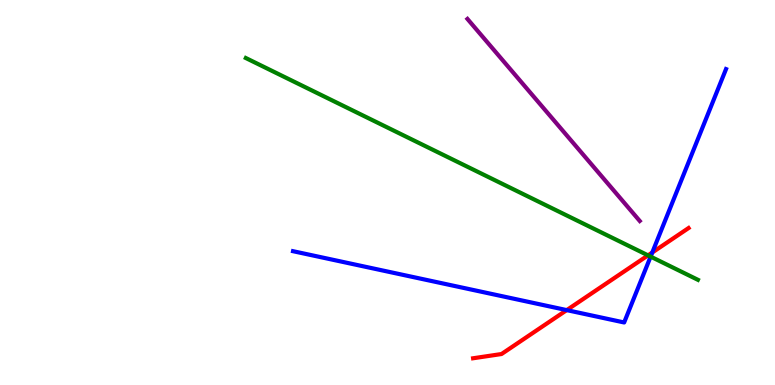[{'lines': ['blue', 'red'], 'intersections': [{'x': 7.31, 'y': 1.95}, {'x': 8.42, 'y': 3.44}]}, {'lines': ['green', 'red'], 'intersections': [{'x': 8.36, 'y': 3.37}]}, {'lines': ['purple', 'red'], 'intersections': []}, {'lines': ['blue', 'green'], 'intersections': [{'x': 8.4, 'y': 3.33}]}, {'lines': ['blue', 'purple'], 'intersections': []}, {'lines': ['green', 'purple'], 'intersections': []}]